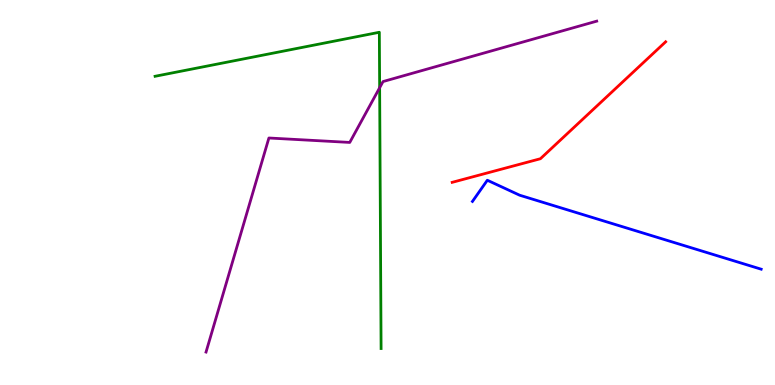[{'lines': ['blue', 'red'], 'intersections': []}, {'lines': ['green', 'red'], 'intersections': []}, {'lines': ['purple', 'red'], 'intersections': []}, {'lines': ['blue', 'green'], 'intersections': []}, {'lines': ['blue', 'purple'], 'intersections': []}, {'lines': ['green', 'purple'], 'intersections': [{'x': 4.9, 'y': 7.72}]}]